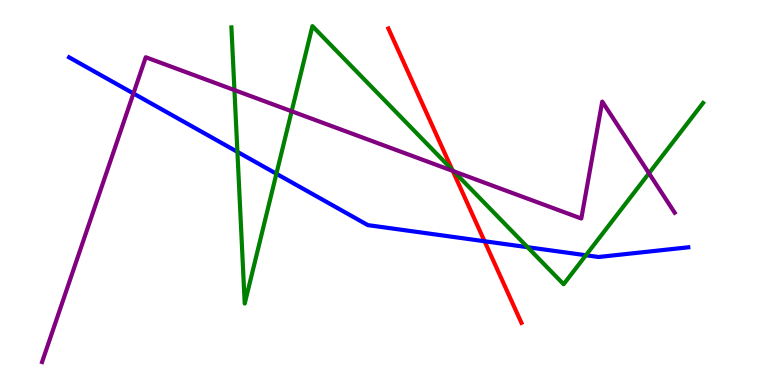[{'lines': ['blue', 'red'], 'intersections': [{'x': 6.25, 'y': 3.73}]}, {'lines': ['green', 'red'], 'intersections': [{'x': 5.84, 'y': 5.59}]}, {'lines': ['purple', 'red'], 'intersections': [{'x': 5.84, 'y': 5.56}]}, {'lines': ['blue', 'green'], 'intersections': [{'x': 3.06, 'y': 6.06}, {'x': 3.57, 'y': 5.49}, {'x': 6.81, 'y': 3.58}, {'x': 7.56, 'y': 3.37}]}, {'lines': ['blue', 'purple'], 'intersections': [{'x': 1.72, 'y': 7.57}]}, {'lines': ['green', 'purple'], 'intersections': [{'x': 3.02, 'y': 7.66}, {'x': 3.76, 'y': 7.11}, {'x': 5.85, 'y': 5.55}, {'x': 8.37, 'y': 5.5}]}]